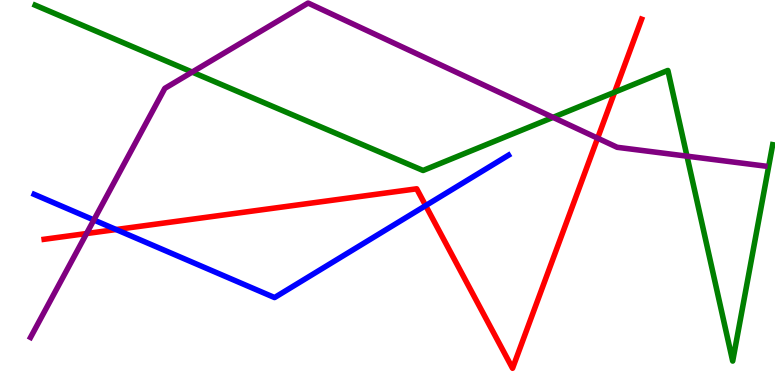[{'lines': ['blue', 'red'], 'intersections': [{'x': 1.5, 'y': 4.04}, {'x': 5.49, 'y': 4.66}]}, {'lines': ['green', 'red'], 'intersections': [{'x': 7.93, 'y': 7.6}]}, {'lines': ['purple', 'red'], 'intersections': [{'x': 1.12, 'y': 3.93}, {'x': 7.71, 'y': 6.41}]}, {'lines': ['blue', 'green'], 'intersections': []}, {'lines': ['blue', 'purple'], 'intersections': [{'x': 1.21, 'y': 4.29}]}, {'lines': ['green', 'purple'], 'intersections': [{'x': 2.48, 'y': 8.13}, {'x': 7.14, 'y': 6.95}, {'x': 8.86, 'y': 5.94}]}]